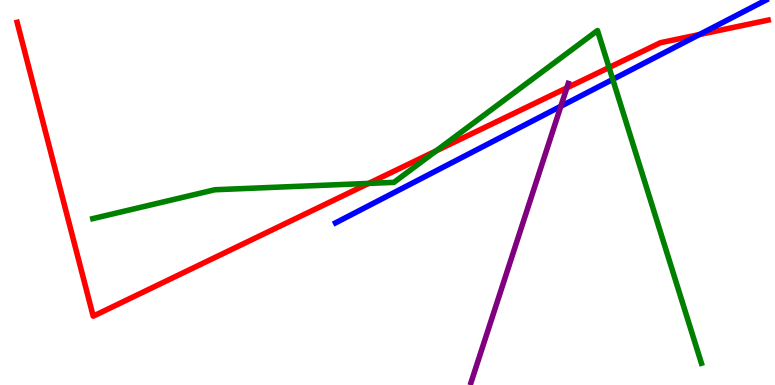[{'lines': ['blue', 'red'], 'intersections': [{'x': 9.02, 'y': 9.1}]}, {'lines': ['green', 'red'], 'intersections': [{'x': 4.76, 'y': 5.24}, {'x': 5.63, 'y': 6.08}, {'x': 7.86, 'y': 8.25}]}, {'lines': ['purple', 'red'], 'intersections': [{'x': 7.31, 'y': 7.72}]}, {'lines': ['blue', 'green'], 'intersections': [{'x': 7.91, 'y': 7.94}]}, {'lines': ['blue', 'purple'], 'intersections': [{'x': 7.24, 'y': 7.24}]}, {'lines': ['green', 'purple'], 'intersections': []}]